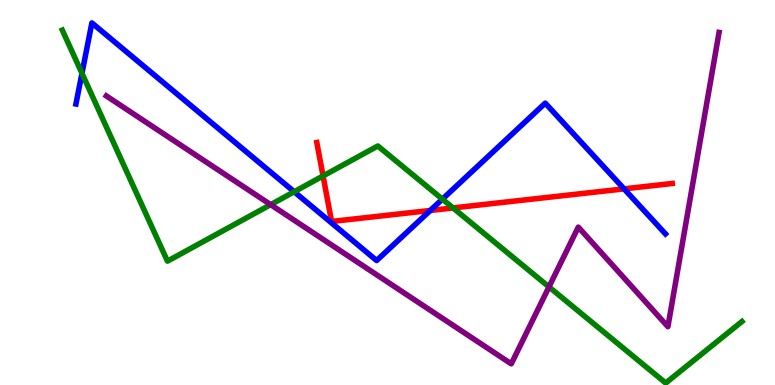[{'lines': ['blue', 'red'], 'intersections': [{'x': 5.55, 'y': 4.53}, {'x': 8.05, 'y': 5.09}]}, {'lines': ['green', 'red'], 'intersections': [{'x': 4.17, 'y': 5.43}, {'x': 5.85, 'y': 4.6}]}, {'lines': ['purple', 'red'], 'intersections': []}, {'lines': ['blue', 'green'], 'intersections': [{'x': 1.06, 'y': 8.1}, {'x': 3.8, 'y': 5.02}, {'x': 5.71, 'y': 4.83}]}, {'lines': ['blue', 'purple'], 'intersections': []}, {'lines': ['green', 'purple'], 'intersections': [{'x': 3.49, 'y': 4.68}, {'x': 7.08, 'y': 2.55}]}]